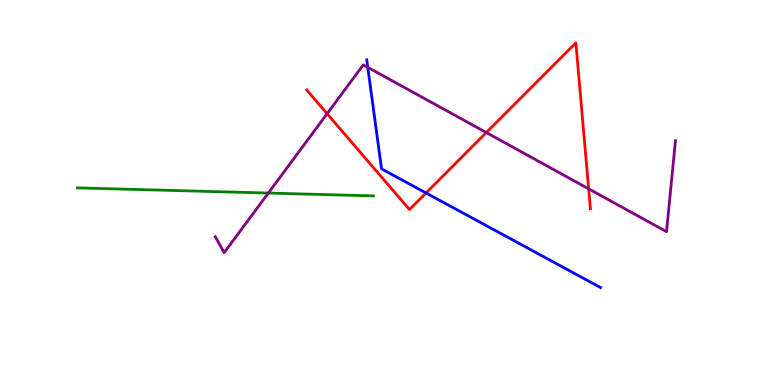[{'lines': ['blue', 'red'], 'intersections': [{'x': 5.5, 'y': 4.99}]}, {'lines': ['green', 'red'], 'intersections': []}, {'lines': ['purple', 'red'], 'intersections': [{'x': 4.22, 'y': 7.05}, {'x': 6.28, 'y': 6.56}, {'x': 7.6, 'y': 5.1}]}, {'lines': ['blue', 'green'], 'intersections': []}, {'lines': ['blue', 'purple'], 'intersections': [{'x': 4.75, 'y': 8.25}]}, {'lines': ['green', 'purple'], 'intersections': [{'x': 3.46, 'y': 4.99}]}]